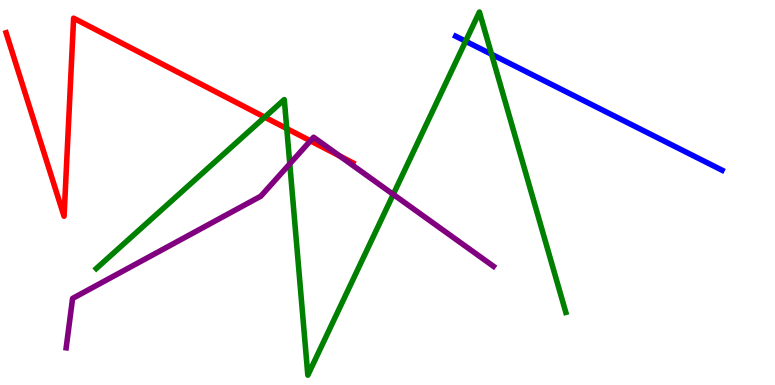[{'lines': ['blue', 'red'], 'intersections': []}, {'lines': ['green', 'red'], 'intersections': [{'x': 3.42, 'y': 6.96}, {'x': 3.7, 'y': 6.66}]}, {'lines': ['purple', 'red'], 'intersections': [{'x': 4.01, 'y': 6.34}, {'x': 4.38, 'y': 5.95}]}, {'lines': ['blue', 'green'], 'intersections': [{'x': 6.01, 'y': 8.93}, {'x': 6.34, 'y': 8.59}]}, {'lines': ['blue', 'purple'], 'intersections': []}, {'lines': ['green', 'purple'], 'intersections': [{'x': 3.74, 'y': 5.74}, {'x': 5.07, 'y': 4.95}]}]